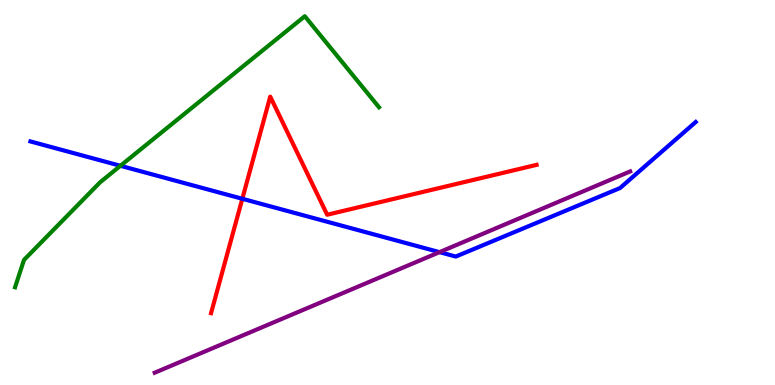[{'lines': ['blue', 'red'], 'intersections': [{'x': 3.13, 'y': 4.84}]}, {'lines': ['green', 'red'], 'intersections': []}, {'lines': ['purple', 'red'], 'intersections': []}, {'lines': ['blue', 'green'], 'intersections': [{'x': 1.55, 'y': 5.69}]}, {'lines': ['blue', 'purple'], 'intersections': [{'x': 5.67, 'y': 3.45}]}, {'lines': ['green', 'purple'], 'intersections': []}]